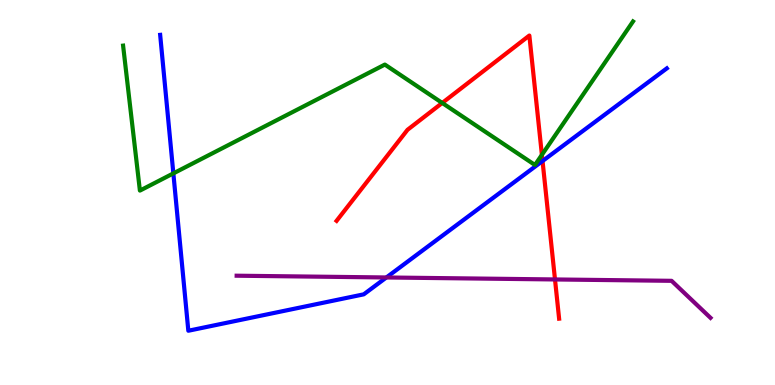[{'lines': ['blue', 'red'], 'intersections': [{'x': 7.0, 'y': 5.82}]}, {'lines': ['green', 'red'], 'intersections': [{'x': 5.71, 'y': 7.33}, {'x': 6.99, 'y': 5.98}]}, {'lines': ['purple', 'red'], 'intersections': [{'x': 7.16, 'y': 2.74}]}, {'lines': ['blue', 'green'], 'intersections': [{'x': 2.24, 'y': 5.5}]}, {'lines': ['blue', 'purple'], 'intersections': [{'x': 4.99, 'y': 2.79}]}, {'lines': ['green', 'purple'], 'intersections': []}]